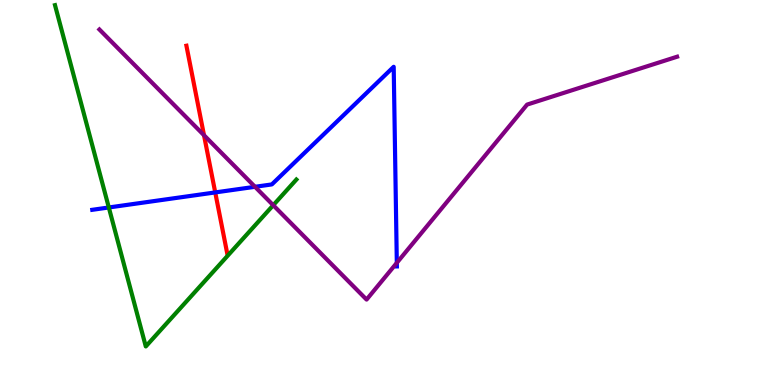[{'lines': ['blue', 'red'], 'intersections': [{'x': 2.78, 'y': 5.0}]}, {'lines': ['green', 'red'], 'intersections': []}, {'lines': ['purple', 'red'], 'intersections': [{'x': 2.63, 'y': 6.49}]}, {'lines': ['blue', 'green'], 'intersections': [{'x': 1.4, 'y': 4.61}]}, {'lines': ['blue', 'purple'], 'intersections': [{'x': 3.29, 'y': 5.15}, {'x': 5.12, 'y': 3.17}]}, {'lines': ['green', 'purple'], 'intersections': [{'x': 3.53, 'y': 4.67}]}]